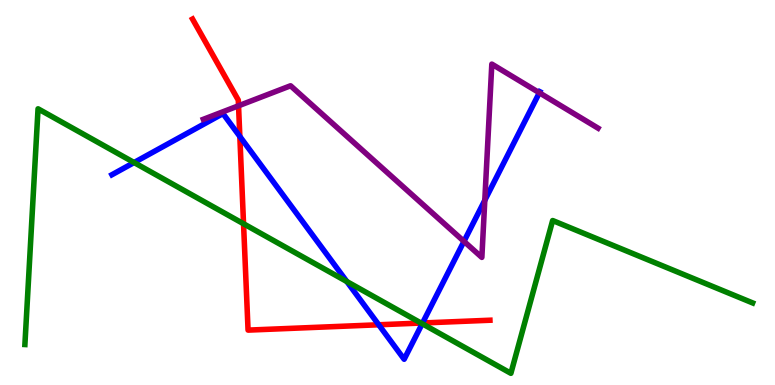[{'lines': ['blue', 'red'], 'intersections': [{'x': 3.09, 'y': 6.46}, {'x': 4.89, 'y': 1.56}, {'x': 5.45, 'y': 1.61}]}, {'lines': ['green', 'red'], 'intersections': [{'x': 3.14, 'y': 4.19}, {'x': 5.43, 'y': 1.61}]}, {'lines': ['purple', 'red'], 'intersections': [{'x': 3.08, 'y': 7.25}]}, {'lines': ['blue', 'green'], 'intersections': [{'x': 1.73, 'y': 5.78}, {'x': 4.48, 'y': 2.69}, {'x': 5.45, 'y': 1.59}]}, {'lines': ['blue', 'purple'], 'intersections': [{'x': 5.99, 'y': 3.73}, {'x': 6.26, 'y': 4.8}, {'x': 6.96, 'y': 7.59}]}, {'lines': ['green', 'purple'], 'intersections': []}]